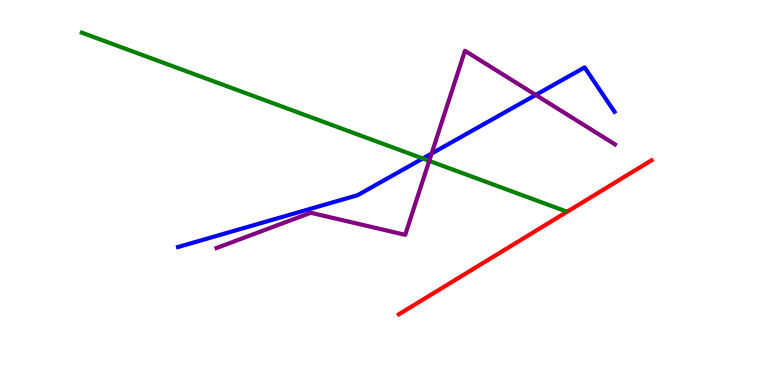[{'lines': ['blue', 'red'], 'intersections': []}, {'lines': ['green', 'red'], 'intersections': []}, {'lines': ['purple', 'red'], 'intersections': []}, {'lines': ['blue', 'green'], 'intersections': [{'x': 5.46, 'y': 5.88}]}, {'lines': ['blue', 'purple'], 'intersections': [{'x': 5.57, 'y': 6.01}, {'x': 6.91, 'y': 7.53}]}, {'lines': ['green', 'purple'], 'intersections': [{'x': 5.54, 'y': 5.82}]}]